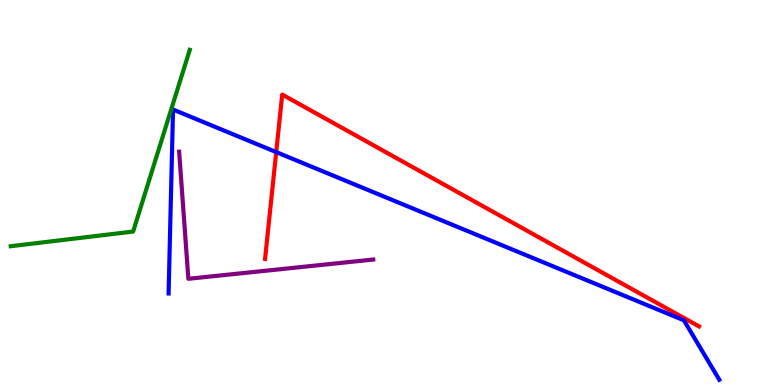[{'lines': ['blue', 'red'], 'intersections': [{'x': 3.56, 'y': 6.05}]}, {'lines': ['green', 'red'], 'intersections': []}, {'lines': ['purple', 'red'], 'intersections': []}, {'lines': ['blue', 'green'], 'intersections': []}, {'lines': ['blue', 'purple'], 'intersections': []}, {'lines': ['green', 'purple'], 'intersections': []}]